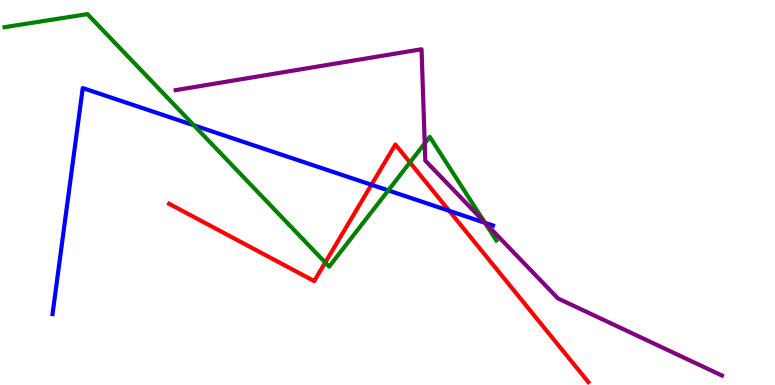[{'lines': ['blue', 'red'], 'intersections': [{'x': 4.79, 'y': 5.2}, {'x': 5.8, 'y': 4.52}]}, {'lines': ['green', 'red'], 'intersections': [{'x': 4.2, 'y': 3.18}, {'x': 5.29, 'y': 5.78}]}, {'lines': ['purple', 'red'], 'intersections': []}, {'lines': ['blue', 'green'], 'intersections': [{'x': 2.5, 'y': 6.75}, {'x': 5.01, 'y': 5.05}, {'x': 6.26, 'y': 4.21}]}, {'lines': ['blue', 'purple'], 'intersections': [{'x': 6.26, 'y': 4.21}]}, {'lines': ['green', 'purple'], 'intersections': [{'x': 5.48, 'y': 6.28}, {'x': 6.25, 'y': 4.23}]}]